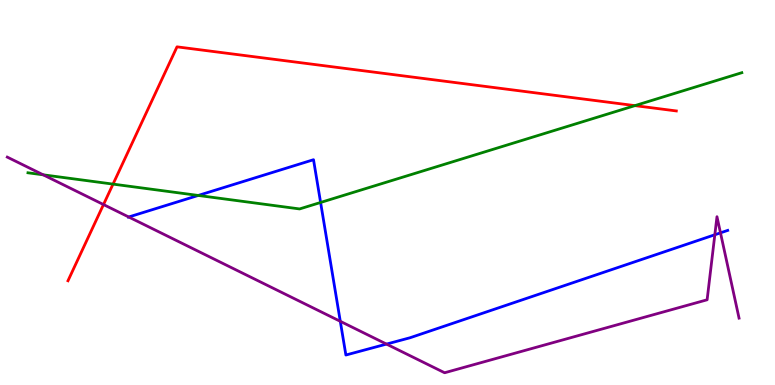[{'lines': ['blue', 'red'], 'intersections': []}, {'lines': ['green', 'red'], 'intersections': [{'x': 1.46, 'y': 5.22}, {'x': 8.19, 'y': 7.26}]}, {'lines': ['purple', 'red'], 'intersections': [{'x': 1.34, 'y': 4.69}]}, {'lines': ['blue', 'green'], 'intersections': [{'x': 2.56, 'y': 4.92}, {'x': 4.14, 'y': 4.74}]}, {'lines': ['blue', 'purple'], 'intersections': [{'x': 1.66, 'y': 4.36}, {'x': 4.39, 'y': 1.65}, {'x': 4.99, 'y': 1.06}, {'x': 9.22, 'y': 3.9}, {'x': 9.3, 'y': 3.95}]}, {'lines': ['green', 'purple'], 'intersections': [{'x': 0.557, 'y': 5.46}]}]